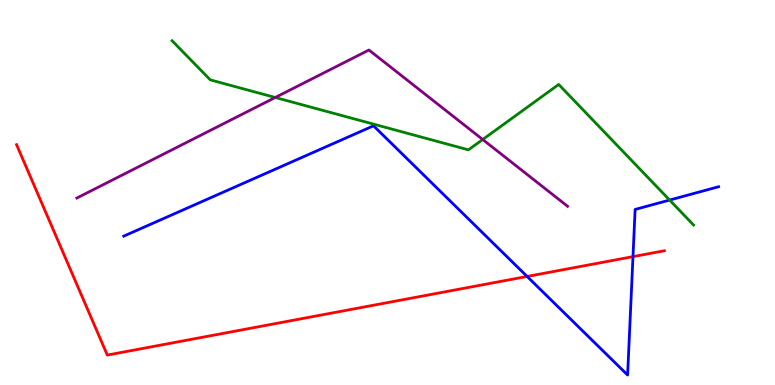[{'lines': ['blue', 'red'], 'intersections': [{'x': 6.8, 'y': 2.82}, {'x': 8.17, 'y': 3.33}]}, {'lines': ['green', 'red'], 'intersections': []}, {'lines': ['purple', 'red'], 'intersections': []}, {'lines': ['blue', 'green'], 'intersections': [{'x': 8.64, 'y': 4.8}]}, {'lines': ['blue', 'purple'], 'intersections': []}, {'lines': ['green', 'purple'], 'intersections': [{'x': 3.55, 'y': 7.47}, {'x': 6.23, 'y': 6.38}]}]